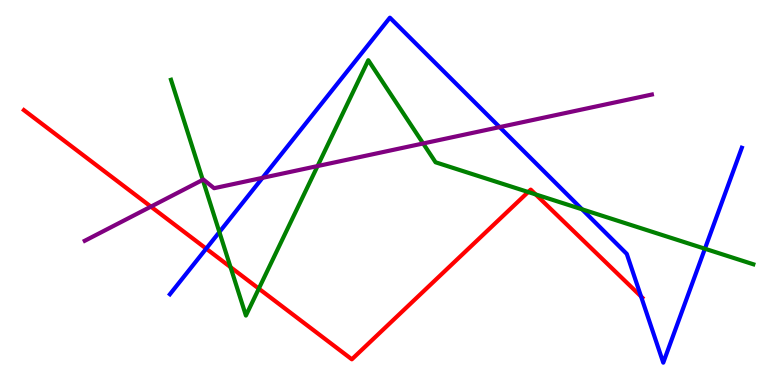[{'lines': ['blue', 'red'], 'intersections': [{'x': 2.66, 'y': 3.54}, {'x': 8.27, 'y': 2.3}]}, {'lines': ['green', 'red'], 'intersections': [{'x': 2.97, 'y': 3.06}, {'x': 3.34, 'y': 2.5}, {'x': 6.82, 'y': 5.01}, {'x': 6.91, 'y': 4.95}]}, {'lines': ['purple', 'red'], 'intersections': [{'x': 1.95, 'y': 4.63}]}, {'lines': ['blue', 'green'], 'intersections': [{'x': 2.83, 'y': 3.97}, {'x': 7.51, 'y': 4.56}, {'x': 9.1, 'y': 3.54}]}, {'lines': ['blue', 'purple'], 'intersections': [{'x': 3.39, 'y': 5.38}, {'x': 6.45, 'y': 6.7}]}, {'lines': ['green', 'purple'], 'intersections': [{'x': 2.62, 'y': 5.33}, {'x': 4.1, 'y': 5.69}, {'x': 5.46, 'y': 6.27}]}]